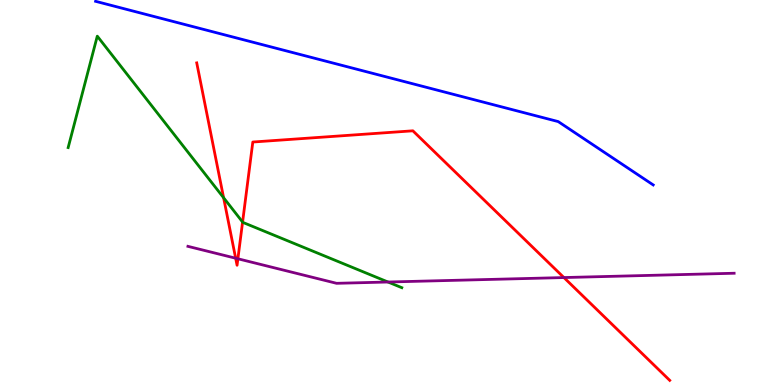[{'lines': ['blue', 'red'], 'intersections': []}, {'lines': ['green', 'red'], 'intersections': [{'x': 2.89, 'y': 4.86}, {'x': 3.13, 'y': 4.23}]}, {'lines': ['purple', 'red'], 'intersections': [{'x': 3.04, 'y': 3.29}, {'x': 3.07, 'y': 3.28}, {'x': 7.28, 'y': 2.79}]}, {'lines': ['blue', 'green'], 'intersections': []}, {'lines': ['blue', 'purple'], 'intersections': []}, {'lines': ['green', 'purple'], 'intersections': [{'x': 5.01, 'y': 2.67}]}]